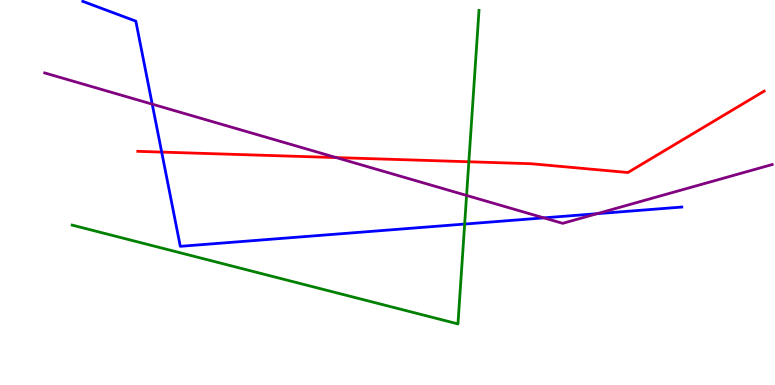[{'lines': ['blue', 'red'], 'intersections': [{'x': 2.09, 'y': 6.05}]}, {'lines': ['green', 'red'], 'intersections': [{'x': 6.05, 'y': 5.8}]}, {'lines': ['purple', 'red'], 'intersections': [{'x': 4.34, 'y': 5.91}]}, {'lines': ['blue', 'green'], 'intersections': [{'x': 6.0, 'y': 4.18}]}, {'lines': ['blue', 'purple'], 'intersections': [{'x': 1.96, 'y': 7.29}, {'x': 7.02, 'y': 4.34}, {'x': 7.7, 'y': 4.45}]}, {'lines': ['green', 'purple'], 'intersections': [{'x': 6.02, 'y': 4.92}]}]